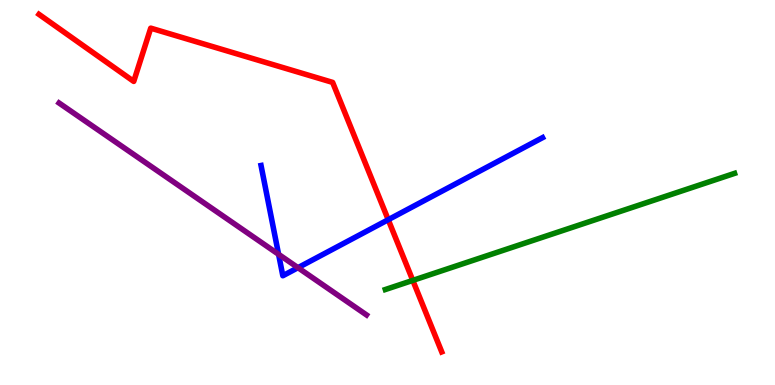[{'lines': ['blue', 'red'], 'intersections': [{'x': 5.01, 'y': 4.29}]}, {'lines': ['green', 'red'], 'intersections': [{'x': 5.33, 'y': 2.72}]}, {'lines': ['purple', 'red'], 'intersections': []}, {'lines': ['blue', 'green'], 'intersections': []}, {'lines': ['blue', 'purple'], 'intersections': [{'x': 3.59, 'y': 3.39}, {'x': 3.84, 'y': 3.05}]}, {'lines': ['green', 'purple'], 'intersections': []}]